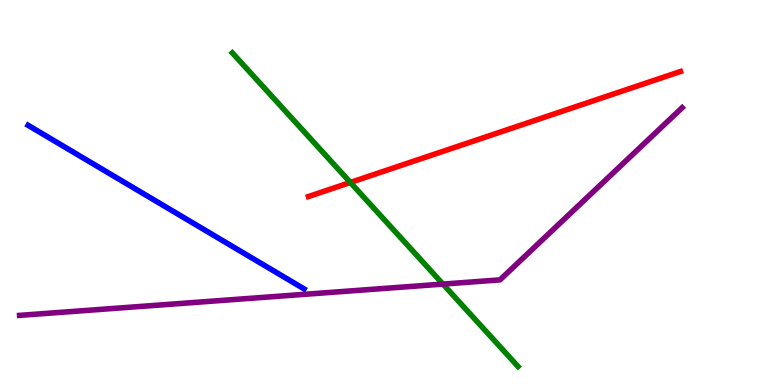[{'lines': ['blue', 'red'], 'intersections': []}, {'lines': ['green', 'red'], 'intersections': [{'x': 4.52, 'y': 5.26}]}, {'lines': ['purple', 'red'], 'intersections': []}, {'lines': ['blue', 'green'], 'intersections': []}, {'lines': ['blue', 'purple'], 'intersections': []}, {'lines': ['green', 'purple'], 'intersections': [{'x': 5.72, 'y': 2.62}]}]